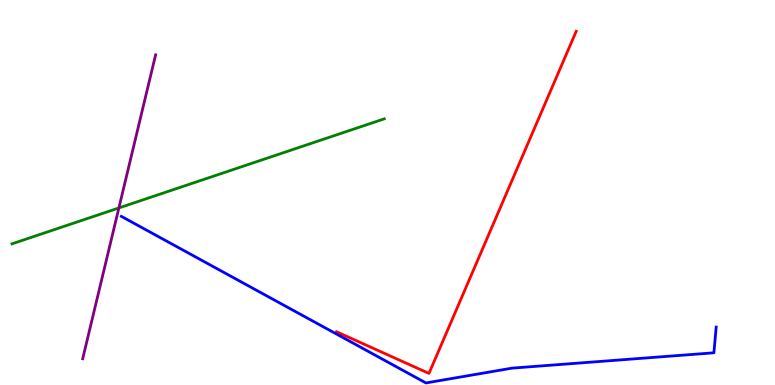[{'lines': ['blue', 'red'], 'intersections': []}, {'lines': ['green', 'red'], 'intersections': []}, {'lines': ['purple', 'red'], 'intersections': []}, {'lines': ['blue', 'green'], 'intersections': []}, {'lines': ['blue', 'purple'], 'intersections': []}, {'lines': ['green', 'purple'], 'intersections': [{'x': 1.53, 'y': 4.6}]}]